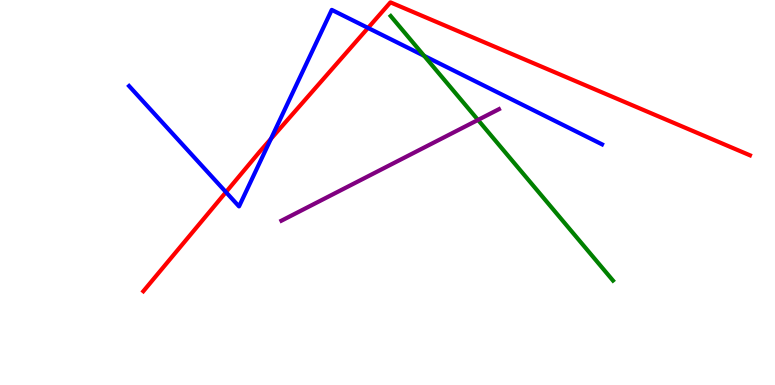[{'lines': ['blue', 'red'], 'intersections': [{'x': 2.92, 'y': 5.01}, {'x': 3.5, 'y': 6.39}, {'x': 4.75, 'y': 9.27}]}, {'lines': ['green', 'red'], 'intersections': []}, {'lines': ['purple', 'red'], 'intersections': []}, {'lines': ['blue', 'green'], 'intersections': [{'x': 5.47, 'y': 8.55}]}, {'lines': ['blue', 'purple'], 'intersections': []}, {'lines': ['green', 'purple'], 'intersections': [{'x': 6.17, 'y': 6.89}]}]